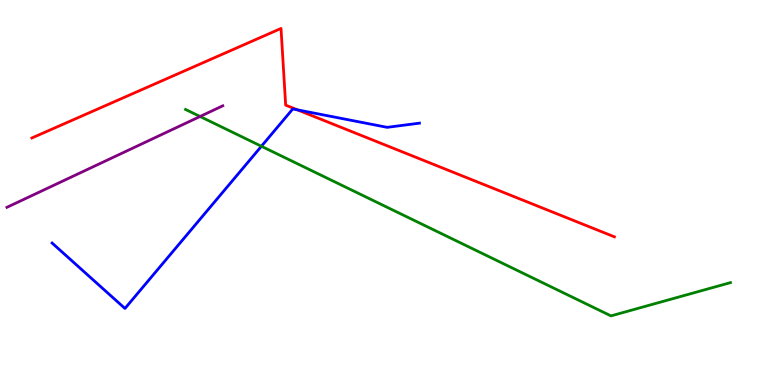[{'lines': ['blue', 'red'], 'intersections': [{'x': 3.84, 'y': 7.15}]}, {'lines': ['green', 'red'], 'intersections': []}, {'lines': ['purple', 'red'], 'intersections': []}, {'lines': ['blue', 'green'], 'intersections': [{'x': 3.37, 'y': 6.2}]}, {'lines': ['blue', 'purple'], 'intersections': []}, {'lines': ['green', 'purple'], 'intersections': [{'x': 2.58, 'y': 6.97}]}]